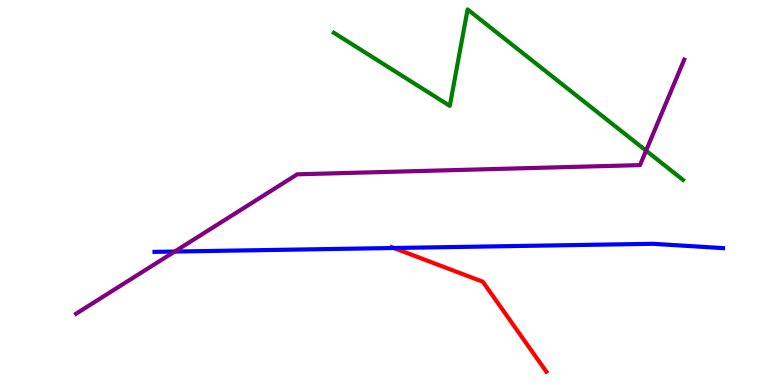[{'lines': ['blue', 'red'], 'intersections': [{'x': 5.08, 'y': 3.56}]}, {'lines': ['green', 'red'], 'intersections': []}, {'lines': ['purple', 'red'], 'intersections': []}, {'lines': ['blue', 'green'], 'intersections': []}, {'lines': ['blue', 'purple'], 'intersections': [{'x': 2.25, 'y': 3.47}]}, {'lines': ['green', 'purple'], 'intersections': [{'x': 8.34, 'y': 6.09}]}]